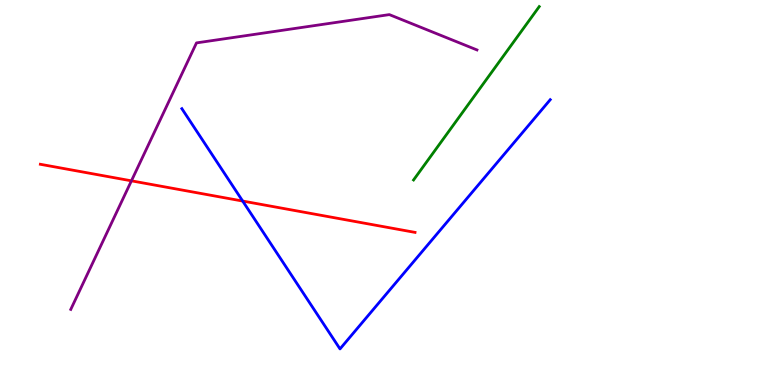[{'lines': ['blue', 'red'], 'intersections': [{'x': 3.13, 'y': 4.78}]}, {'lines': ['green', 'red'], 'intersections': []}, {'lines': ['purple', 'red'], 'intersections': [{'x': 1.7, 'y': 5.3}]}, {'lines': ['blue', 'green'], 'intersections': []}, {'lines': ['blue', 'purple'], 'intersections': []}, {'lines': ['green', 'purple'], 'intersections': []}]